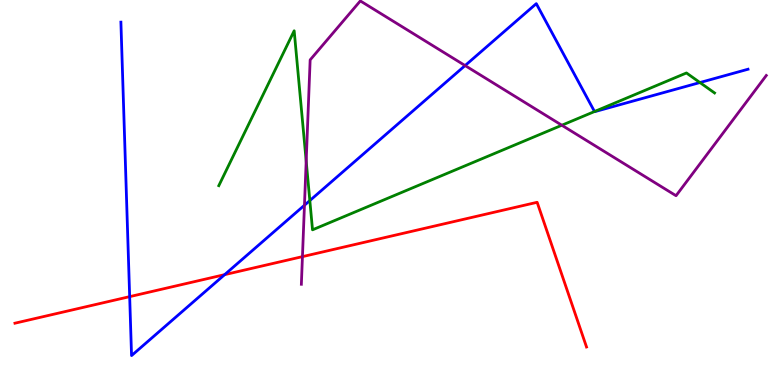[{'lines': ['blue', 'red'], 'intersections': [{'x': 1.67, 'y': 2.3}, {'x': 2.9, 'y': 2.87}]}, {'lines': ['green', 'red'], 'intersections': []}, {'lines': ['purple', 'red'], 'intersections': [{'x': 3.9, 'y': 3.33}]}, {'lines': ['blue', 'green'], 'intersections': [{'x': 4.0, 'y': 4.79}, {'x': 7.67, 'y': 7.1}, {'x': 9.03, 'y': 7.86}]}, {'lines': ['blue', 'purple'], 'intersections': [{'x': 3.93, 'y': 4.67}, {'x': 6.0, 'y': 8.3}]}, {'lines': ['green', 'purple'], 'intersections': [{'x': 3.95, 'y': 5.82}, {'x': 7.25, 'y': 6.75}]}]